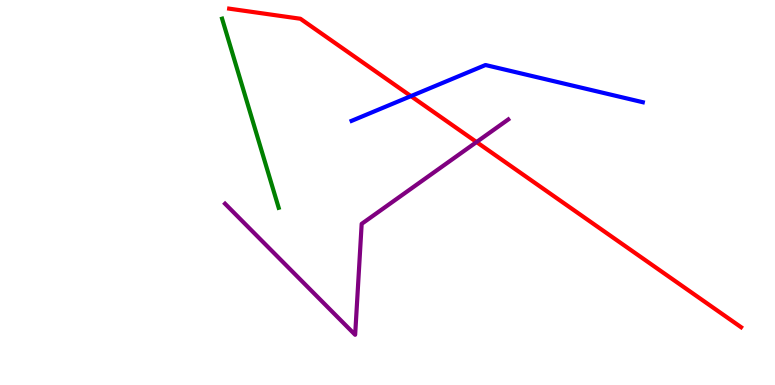[{'lines': ['blue', 'red'], 'intersections': [{'x': 5.3, 'y': 7.5}]}, {'lines': ['green', 'red'], 'intersections': []}, {'lines': ['purple', 'red'], 'intersections': [{'x': 6.15, 'y': 6.31}]}, {'lines': ['blue', 'green'], 'intersections': []}, {'lines': ['blue', 'purple'], 'intersections': []}, {'lines': ['green', 'purple'], 'intersections': []}]